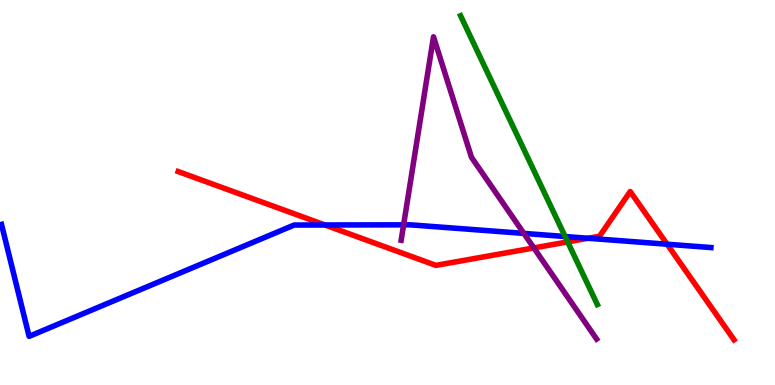[{'lines': ['blue', 'red'], 'intersections': [{'x': 4.19, 'y': 4.16}, {'x': 7.59, 'y': 3.81}, {'x': 8.61, 'y': 3.66}]}, {'lines': ['green', 'red'], 'intersections': [{'x': 7.32, 'y': 3.72}]}, {'lines': ['purple', 'red'], 'intersections': [{'x': 6.89, 'y': 3.56}]}, {'lines': ['blue', 'green'], 'intersections': [{'x': 7.29, 'y': 3.86}]}, {'lines': ['blue', 'purple'], 'intersections': [{'x': 5.21, 'y': 4.16}, {'x': 6.76, 'y': 3.94}]}, {'lines': ['green', 'purple'], 'intersections': []}]